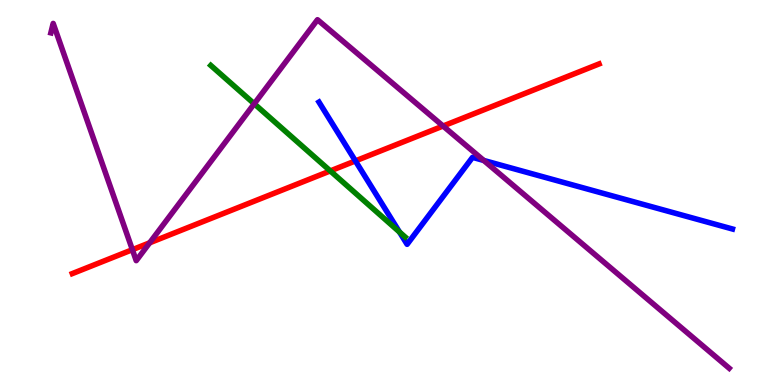[{'lines': ['blue', 'red'], 'intersections': [{'x': 4.59, 'y': 5.82}]}, {'lines': ['green', 'red'], 'intersections': [{'x': 4.26, 'y': 5.56}]}, {'lines': ['purple', 'red'], 'intersections': [{'x': 1.71, 'y': 3.51}, {'x': 1.93, 'y': 3.69}, {'x': 5.72, 'y': 6.73}]}, {'lines': ['blue', 'green'], 'intersections': [{'x': 5.15, 'y': 3.97}]}, {'lines': ['blue', 'purple'], 'intersections': [{'x': 6.24, 'y': 5.83}]}, {'lines': ['green', 'purple'], 'intersections': [{'x': 3.28, 'y': 7.3}]}]